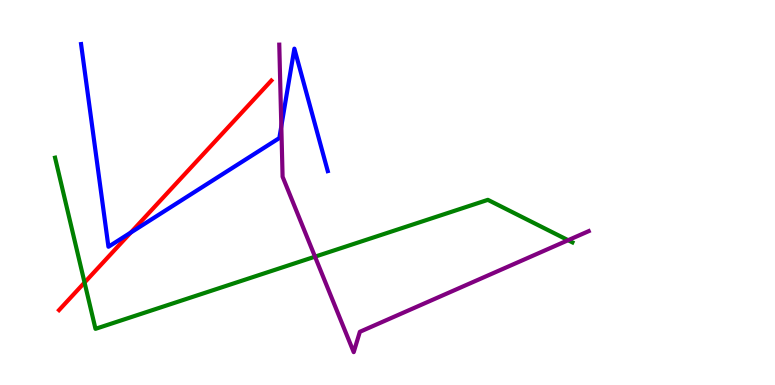[{'lines': ['blue', 'red'], 'intersections': [{'x': 1.69, 'y': 3.96}]}, {'lines': ['green', 'red'], 'intersections': [{'x': 1.09, 'y': 2.66}]}, {'lines': ['purple', 'red'], 'intersections': []}, {'lines': ['blue', 'green'], 'intersections': []}, {'lines': ['blue', 'purple'], 'intersections': [{'x': 3.63, 'y': 6.72}]}, {'lines': ['green', 'purple'], 'intersections': [{'x': 4.06, 'y': 3.33}, {'x': 7.33, 'y': 3.76}]}]